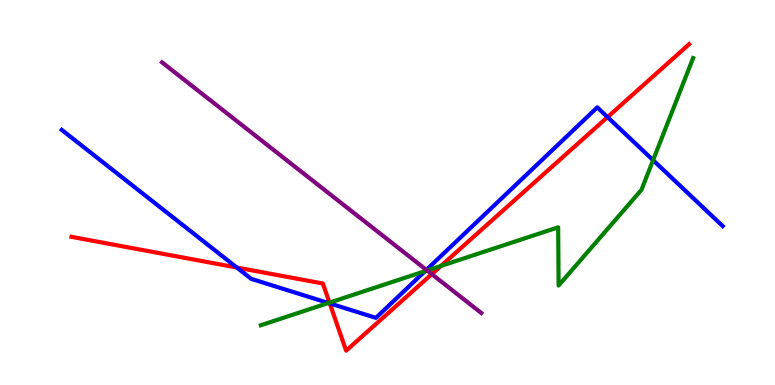[{'lines': ['blue', 'red'], 'intersections': [{'x': 3.06, 'y': 3.05}, {'x': 4.26, 'y': 2.12}, {'x': 7.84, 'y': 6.96}]}, {'lines': ['green', 'red'], 'intersections': [{'x': 4.25, 'y': 2.14}, {'x': 5.69, 'y': 3.09}]}, {'lines': ['purple', 'red'], 'intersections': [{'x': 5.57, 'y': 2.88}]}, {'lines': ['blue', 'green'], 'intersections': [{'x': 4.24, 'y': 2.13}, {'x': 5.48, 'y': 2.96}, {'x': 8.43, 'y': 5.84}]}, {'lines': ['blue', 'purple'], 'intersections': [{'x': 5.5, 'y': 2.99}]}, {'lines': ['green', 'purple'], 'intersections': [{'x': 5.51, 'y': 2.97}]}]